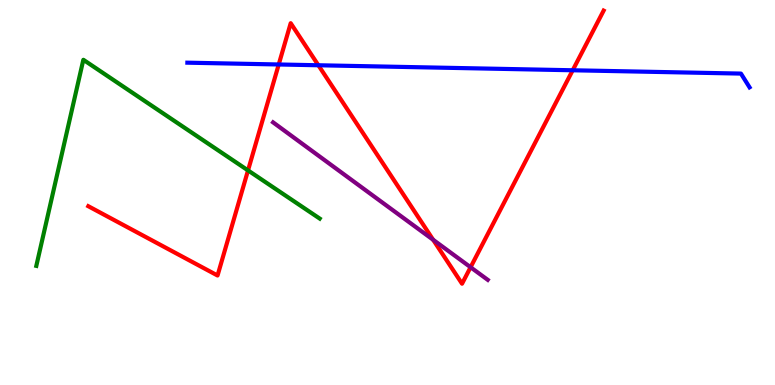[{'lines': ['blue', 'red'], 'intersections': [{'x': 3.6, 'y': 8.33}, {'x': 4.11, 'y': 8.3}, {'x': 7.39, 'y': 8.17}]}, {'lines': ['green', 'red'], 'intersections': [{'x': 3.2, 'y': 5.57}]}, {'lines': ['purple', 'red'], 'intersections': [{'x': 5.59, 'y': 3.77}, {'x': 6.07, 'y': 3.06}]}, {'lines': ['blue', 'green'], 'intersections': []}, {'lines': ['blue', 'purple'], 'intersections': []}, {'lines': ['green', 'purple'], 'intersections': []}]